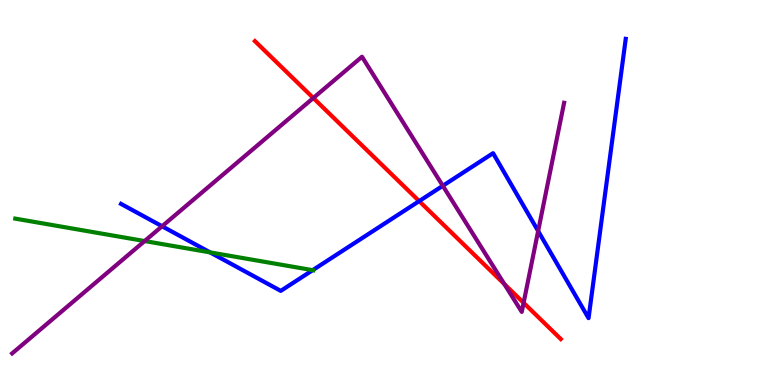[{'lines': ['blue', 'red'], 'intersections': [{'x': 5.41, 'y': 4.78}]}, {'lines': ['green', 'red'], 'intersections': []}, {'lines': ['purple', 'red'], 'intersections': [{'x': 4.04, 'y': 7.45}, {'x': 6.51, 'y': 2.62}, {'x': 6.76, 'y': 2.13}]}, {'lines': ['blue', 'green'], 'intersections': [{'x': 2.71, 'y': 3.44}, {'x': 4.03, 'y': 2.98}]}, {'lines': ['blue', 'purple'], 'intersections': [{'x': 2.09, 'y': 4.12}, {'x': 5.71, 'y': 5.17}, {'x': 6.94, 'y': 4.0}]}, {'lines': ['green', 'purple'], 'intersections': [{'x': 1.87, 'y': 3.74}]}]